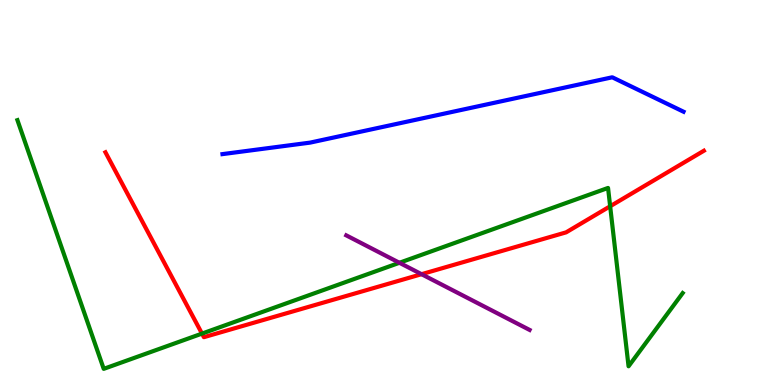[{'lines': ['blue', 'red'], 'intersections': []}, {'lines': ['green', 'red'], 'intersections': [{'x': 2.61, 'y': 1.34}, {'x': 7.87, 'y': 4.64}]}, {'lines': ['purple', 'red'], 'intersections': [{'x': 5.44, 'y': 2.88}]}, {'lines': ['blue', 'green'], 'intersections': []}, {'lines': ['blue', 'purple'], 'intersections': []}, {'lines': ['green', 'purple'], 'intersections': [{'x': 5.15, 'y': 3.17}]}]